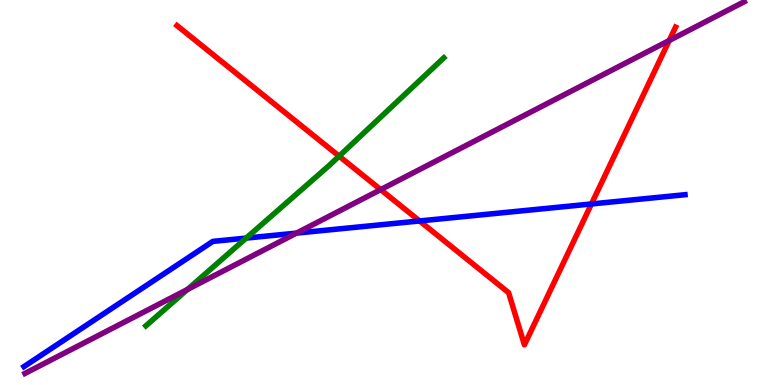[{'lines': ['blue', 'red'], 'intersections': [{'x': 5.41, 'y': 4.26}, {'x': 7.63, 'y': 4.7}]}, {'lines': ['green', 'red'], 'intersections': [{'x': 4.38, 'y': 5.94}]}, {'lines': ['purple', 'red'], 'intersections': [{'x': 4.91, 'y': 5.07}, {'x': 8.63, 'y': 8.95}]}, {'lines': ['blue', 'green'], 'intersections': [{'x': 3.18, 'y': 3.82}]}, {'lines': ['blue', 'purple'], 'intersections': [{'x': 3.83, 'y': 3.94}]}, {'lines': ['green', 'purple'], 'intersections': [{'x': 2.42, 'y': 2.48}]}]